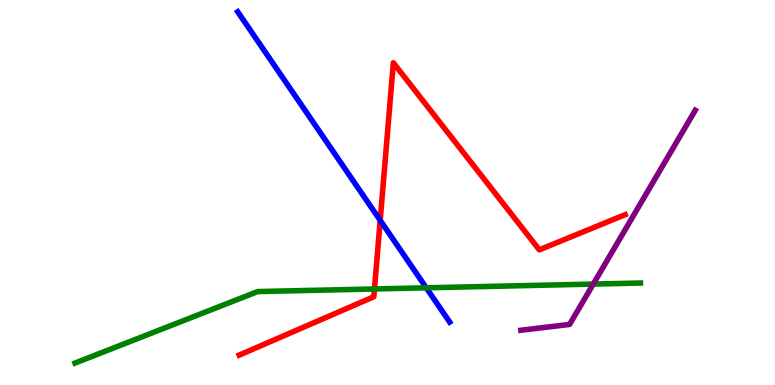[{'lines': ['blue', 'red'], 'intersections': [{'x': 4.91, 'y': 4.28}]}, {'lines': ['green', 'red'], 'intersections': [{'x': 4.83, 'y': 2.49}]}, {'lines': ['purple', 'red'], 'intersections': []}, {'lines': ['blue', 'green'], 'intersections': [{'x': 5.5, 'y': 2.52}]}, {'lines': ['blue', 'purple'], 'intersections': []}, {'lines': ['green', 'purple'], 'intersections': [{'x': 7.66, 'y': 2.62}]}]